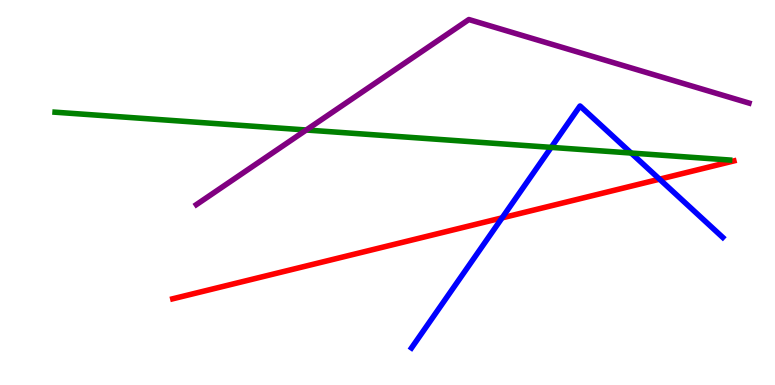[{'lines': ['blue', 'red'], 'intersections': [{'x': 6.48, 'y': 4.34}, {'x': 8.51, 'y': 5.35}]}, {'lines': ['green', 'red'], 'intersections': []}, {'lines': ['purple', 'red'], 'intersections': []}, {'lines': ['blue', 'green'], 'intersections': [{'x': 7.11, 'y': 6.17}, {'x': 8.14, 'y': 6.03}]}, {'lines': ['blue', 'purple'], 'intersections': []}, {'lines': ['green', 'purple'], 'intersections': [{'x': 3.95, 'y': 6.62}]}]